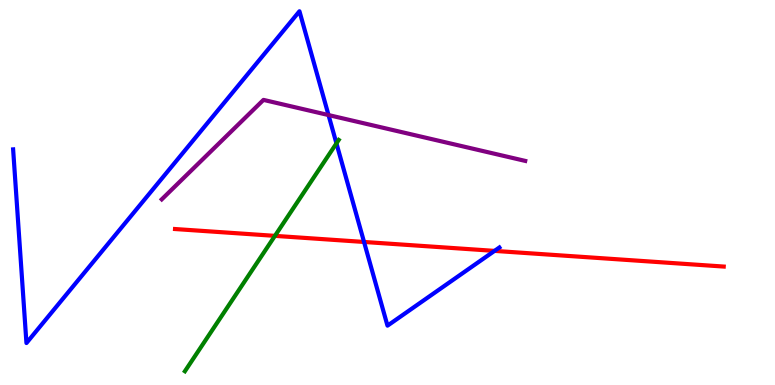[{'lines': ['blue', 'red'], 'intersections': [{'x': 4.7, 'y': 3.72}, {'x': 6.38, 'y': 3.48}]}, {'lines': ['green', 'red'], 'intersections': [{'x': 3.55, 'y': 3.87}]}, {'lines': ['purple', 'red'], 'intersections': []}, {'lines': ['blue', 'green'], 'intersections': [{'x': 4.34, 'y': 6.28}]}, {'lines': ['blue', 'purple'], 'intersections': [{'x': 4.24, 'y': 7.01}]}, {'lines': ['green', 'purple'], 'intersections': []}]